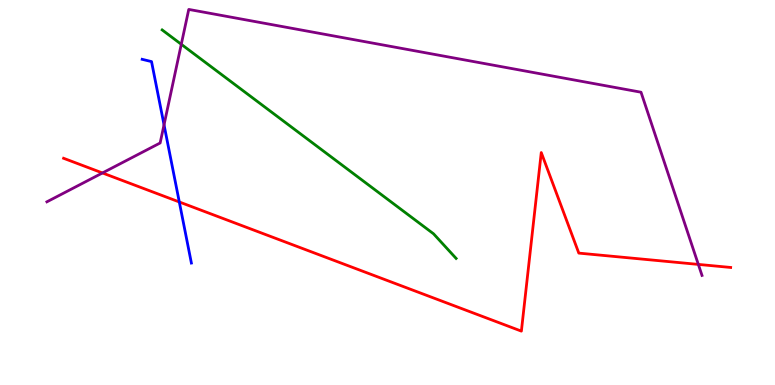[{'lines': ['blue', 'red'], 'intersections': [{'x': 2.31, 'y': 4.75}]}, {'lines': ['green', 'red'], 'intersections': []}, {'lines': ['purple', 'red'], 'intersections': [{'x': 1.32, 'y': 5.51}, {'x': 9.01, 'y': 3.13}]}, {'lines': ['blue', 'green'], 'intersections': []}, {'lines': ['blue', 'purple'], 'intersections': [{'x': 2.12, 'y': 6.76}]}, {'lines': ['green', 'purple'], 'intersections': [{'x': 2.34, 'y': 8.85}]}]